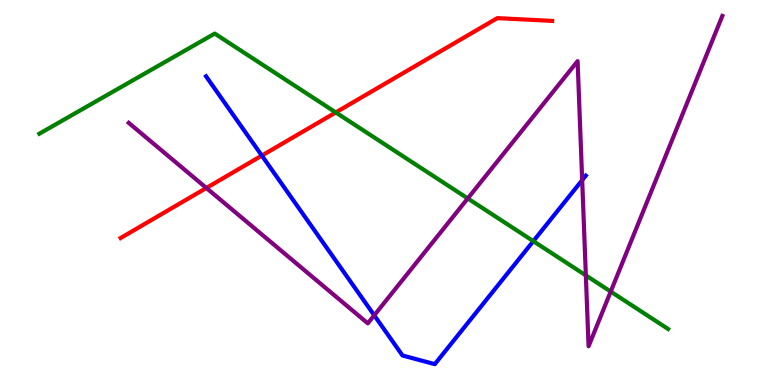[{'lines': ['blue', 'red'], 'intersections': [{'x': 3.38, 'y': 5.96}]}, {'lines': ['green', 'red'], 'intersections': [{'x': 4.33, 'y': 7.08}]}, {'lines': ['purple', 'red'], 'intersections': [{'x': 2.66, 'y': 5.12}]}, {'lines': ['blue', 'green'], 'intersections': [{'x': 6.88, 'y': 3.74}]}, {'lines': ['blue', 'purple'], 'intersections': [{'x': 4.83, 'y': 1.81}, {'x': 7.51, 'y': 5.32}]}, {'lines': ['green', 'purple'], 'intersections': [{'x': 6.04, 'y': 4.85}, {'x': 7.56, 'y': 2.85}, {'x': 7.88, 'y': 2.43}]}]